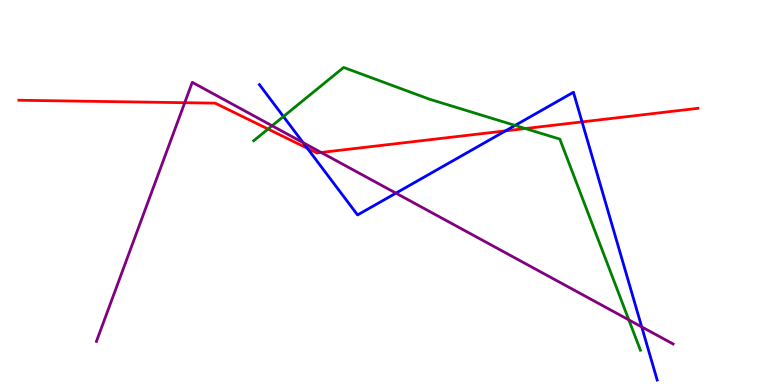[{'lines': ['blue', 'red'], 'intersections': [{'x': 3.97, 'y': 6.15}, {'x': 6.52, 'y': 6.6}, {'x': 7.51, 'y': 6.83}]}, {'lines': ['green', 'red'], 'intersections': [{'x': 3.46, 'y': 6.65}, {'x': 6.78, 'y': 6.66}]}, {'lines': ['purple', 'red'], 'intersections': [{'x': 2.38, 'y': 7.33}, {'x': 4.14, 'y': 6.04}]}, {'lines': ['blue', 'green'], 'intersections': [{'x': 3.66, 'y': 6.97}, {'x': 6.65, 'y': 6.74}]}, {'lines': ['blue', 'purple'], 'intersections': [{'x': 3.91, 'y': 6.3}, {'x': 5.11, 'y': 4.98}, {'x': 8.28, 'y': 1.51}]}, {'lines': ['green', 'purple'], 'intersections': [{'x': 3.51, 'y': 6.73}, {'x': 8.11, 'y': 1.69}]}]